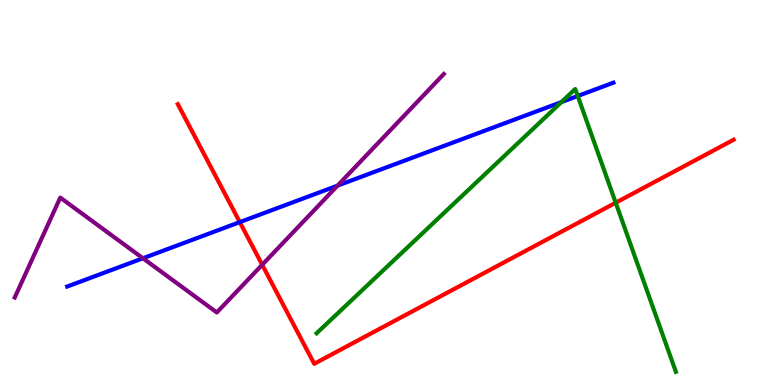[{'lines': ['blue', 'red'], 'intersections': [{'x': 3.09, 'y': 4.23}]}, {'lines': ['green', 'red'], 'intersections': [{'x': 7.94, 'y': 4.73}]}, {'lines': ['purple', 'red'], 'intersections': [{'x': 3.38, 'y': 3.12}]}, {'lines': ['blue', 'green'], 'intersections': [{'x': 7.24, 'y': 7.35}, {'x': 7.45, 'y': 7.51}]}, {'lines': ['blue', 'purple'], 'intersections': [{'x': 1.84, 'y': 3.29}, {'x': 4.36, 'y': 5.18}]}, {'lines': ['green', 'purple'], 'intersections': []}]